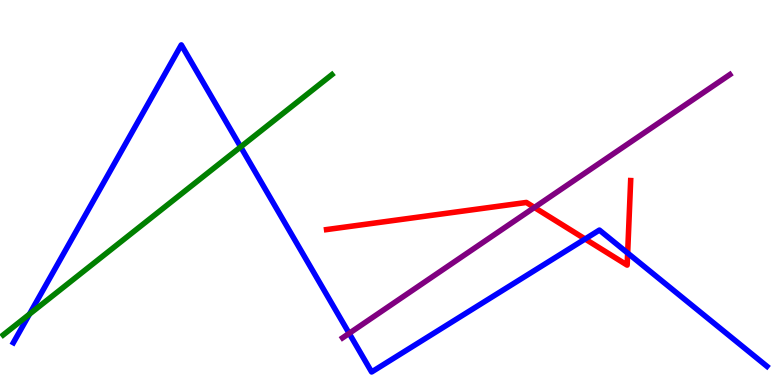[{'lines': ['blue', 'red'], 'intersections': [{'x': 7.55, 'y': 3.79}, {'x': 8.1, 'y': 3.43}]}, {'lines': ['green', 'red'], 'intersections': []}, {'lines': ['purple', 'red'], 'intersections': [{'x': 6.9, 'y': 4.61}]}, {'lines': ['blue', 'green'], 'intersections': [{'x': 0.38, 'y': 1.84}, {'x': 3.11, 'y': 6.18}]}, {'lines': ['blue', 'purple'], 'intersections': [{'x': 4.51, 'y': 1.34}]}, {'lines': ['green', 'purple'], 'intersections': []}]